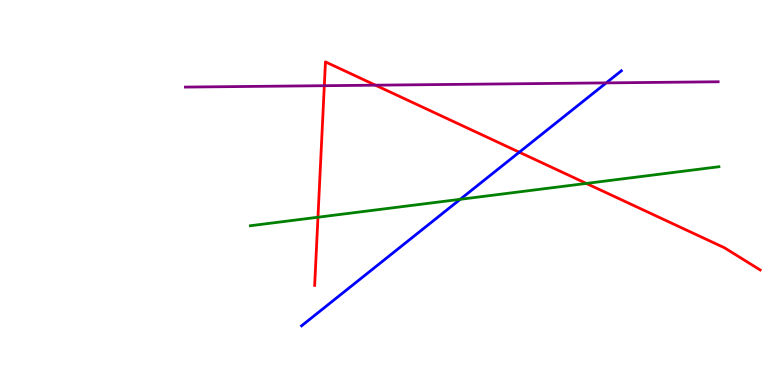[{'lines': ['blue', 'red'], 'intersections': [{'x': 6.7, 'y': 6.05}]}, {'lines': ['green', 'red'], 'intersections': [{'x': 4.1, 'y': 4.36}, {'x': 7.57, 'y': 5.24}]}, {'lines': ['purple', 'red'], 'intersections': [{'x': 4.18, 'y': 7.77}, {'x': 4.84, 'y': 7.79}]}, {'lines': ['blue', 'green'], 'intersections': [{'x': 5.94, 'y': 4.82}]}, {'lines': ['blue', 'purple'], 'intersections': [{'x': 7.82, 'y': 7.85}]}, {'lines': ['green', 'purple'], 'intersections': []}]